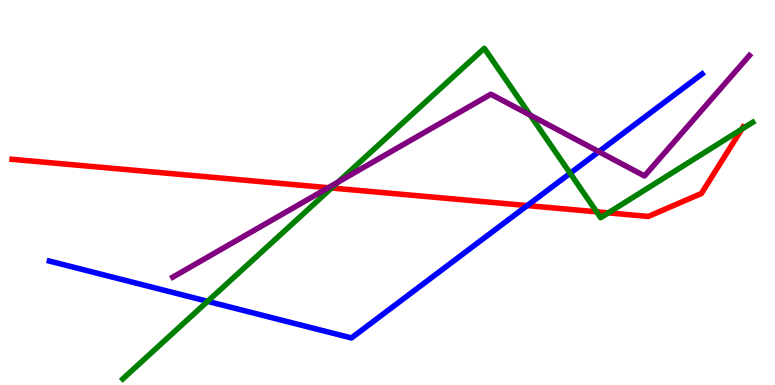[{'lines': ['blue', 'red'], 'intersections': [{'x': 6.8, 'y': 4.66}]}, {'lines': ['green', 'red'], 'intersections': [{'x': 4.28, 'y': 5.12}, {'x': 7.7, 'y': 4.5}, {'x': 7.85, 'y': 4.47}, {'x': 9.57, 'y': 6.64}]}, {'lines': ['purple', 'red'], 'intersections': [{'x': 4.24, 'y': 5.12}]}, {'lines': ['blue', 'green'], 'intersections': [{'x': 2.68, 'y': 2.17}, {'x': 7.36, 'y': 5.5}]}, {'lines': ['blue', 'purple'], 'intersections': [{'x': 7.73, 'y': 6.06}]}, {'lines': ['green', 'purple'], 'intersections': [{'x': 4.36, 'y': 5.27}, {'x': 6.84, 'y': 7.01}]}]